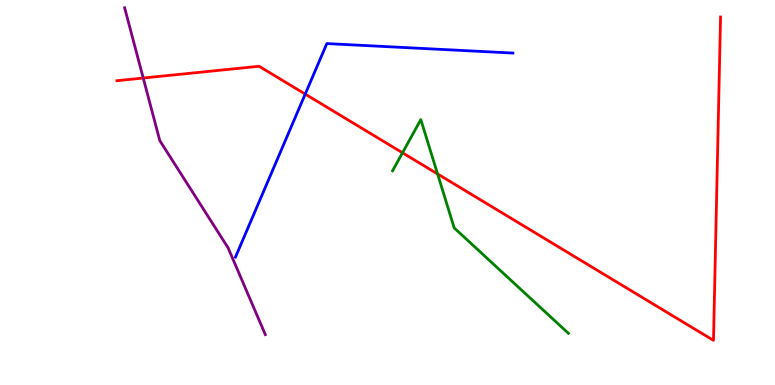[{'lines': ['blue', 'red'], 'intersections': [{'x': 3.94, 'y': 7.56}]}, {'lines': ['green', 'red'], 'intersections': [{'x': 5.19, 'y': 6.03}, {'x': 5.65, 'y': 5.48}]}, {'lines': ['purple', 'red'], 'intersections': [{'x': 1.85, 'y': 7.97}]}, {'lines': ['blue', 'green'], 'intersections': []}, {'lines': ['blue', 'purple'], 'intersections': []}, {'lines': ['green', 'purple'], 'intersections': []}]